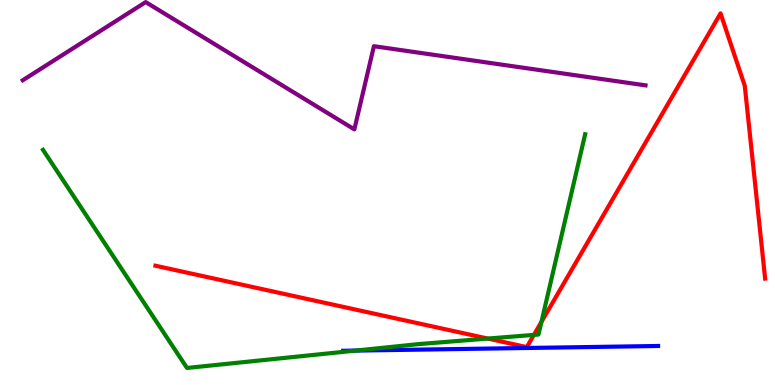[{'lines': ['blue', 'red'], 'intersections': []}, {'lines': ['green', 'red'], 'intersections': [{'x': 6.29, 'y': 1.21}, {'x': 6.89, 'y': 1.3}, {'x': 6.99, 'y': 1.64}]}, {'lines': ['purple', 'red'], 'intersections': []}, {'lines': ['blue', 'green'], 'intersections': [{'x': 4.59, 'y': 0.894}]}, {'lines': ['blue', 'purple'], 'intersections': []}, {'lines': ['green', 'purple'], 'intersections': []}]